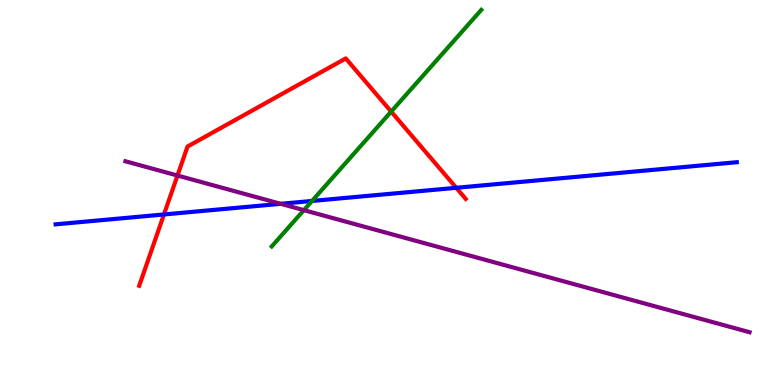[{'lines': ['blue', 'red'], 'intersections': [{'x': 2.12, 'y': 4.43}, {'x': 5.89, 'y': 5.12}]}, {'lines': ['green', 'red'], 'intersections': [{'x': 5.05, 'y': 7.1}]}, {'lines': ['purple', 'red'], 'intersections': [{'x': 2.29, 'y': 5.44}]}, {'lines': ['blue', 'green'], 'intersections': [{'x': 4.03, 'y': 4.78}]}, {'lines': ['blue', 'purple'], 'intersections': [{'x': 3.62, 'y': 4.71}]}, {'lines': ['green', 'purple'], 'intersections': [{'x': 3.92, 'y': 4.54}]}]